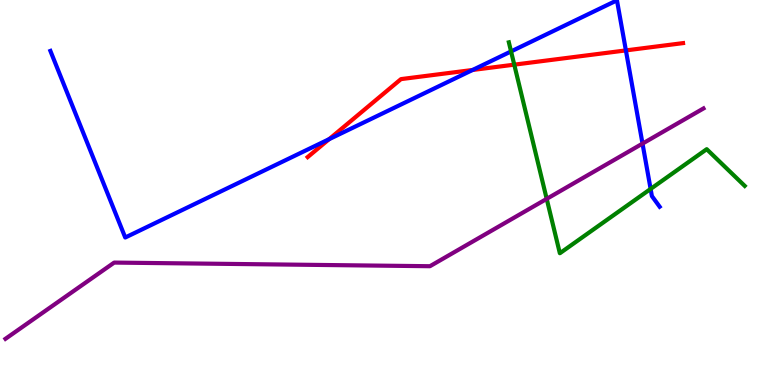[{'lines': ['blue', 'red'], 'intersections': [{'x': 4.25, 'y': 6.38}, {'x': 6.1, 'y': 8.18}, {'x': 8.08, 'y': 8.69}]}, {'lines': ['green', 'red'], 'intersections': [{'x': 6.64, 'y': 8.32}]}, {'lines': ['purple', 'red'], 'intersections': []}, {'lines': ['blue', 'green'], 'intersections': [{'x': 6.59, 'y': 8.66}, {'x': 8.39, 'y': 5.09}]}, {'lines': ['blue', 'purple'], 'intersections': [{'x': 8.29, 'y': 6.27}]}, {'lines': ['green', 'purple'], 'intersections': [{'x': 7.05, 'y': 4.83}]}]